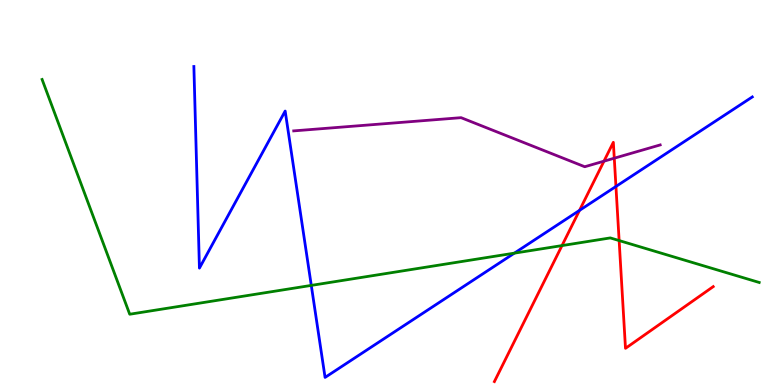[{'lines': ['blue', 'red'], 'intersections': [{'x': 7.48, 'y': 4.54}, {'x': 7.95, 'y': 5.16}]}, {'lines': ['green', 'red'], 'intersections': [{'x': 7.25, 'y': 3.62}, {'x': 7.99, 'y': 3.75}]}, {'lines': ['purple', 'red'], 'intersections': [{'x': 7.79, 'y': 5.81}, {'x': 7.93, 'y': 5.89}]}, {'lines': ['blue', 'green'], 'intersections': [{'x': 4.02, 'y': 2.59}, {'x': 6.64, 'y': 3.42}]}, {'lines': ['blue', 'purple'], 'intersections': []}, {'lines': ['green', 'purple'], 'intersections': []}]